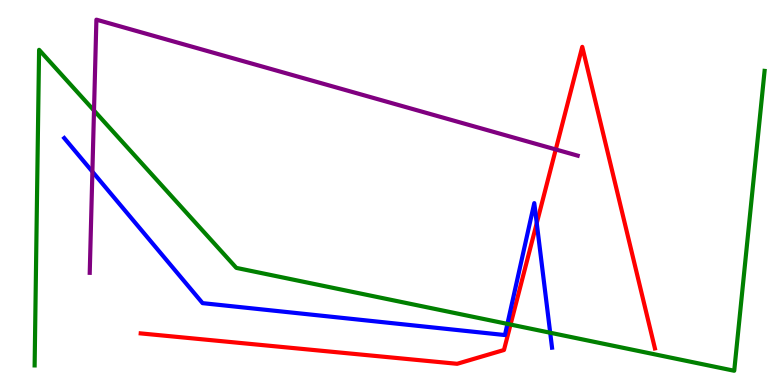[{'lines': ['blue', 'red'], 'intersections': [{'x': 6.93, 'y': 4.2}]}, {'lines': ['green', 'red'], 'intersections': [{'x': 6.59, 'y': 1.57}]}, {'lines': ['purple', 'red'], 'intersections': [{'x': 7.17, 'y': 6.12}]}, {'lines': ['blue', 'green'], 'intersections': [{'x': 6.55, 'y': 1.59}, {'x': 7.1, 'y': 1.36}]}, {'lines': ['blue', 'purple'], 'intersections': [{'x': 1.19, 'y': 5.54}]}, {'lines': ['green', 'purple'], 'intersections': [{'x': 1.21, 'y': 7.13}]}]